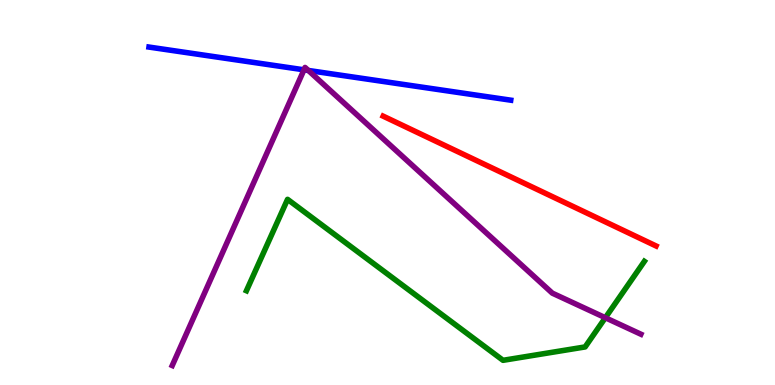[{'lines': ['blue', 'red'], 'intersections': []}, {'lines': ['green', 'red'], 'intersections': []}, {'lines': ['purple', 'red'], 'intersections': []}, {'lines': ['blue', 'green'], 'intersections': []}, {'lines': ['blue', 'purple'], 'intersections': [{'x': 3.92, 'y': 8.19}, {'x': 3.98, 'y': 8.17}]}, {'lines': ['green', 'purple'], 'intersections': [{'x': 7.81, 'y': 1.75}]}]